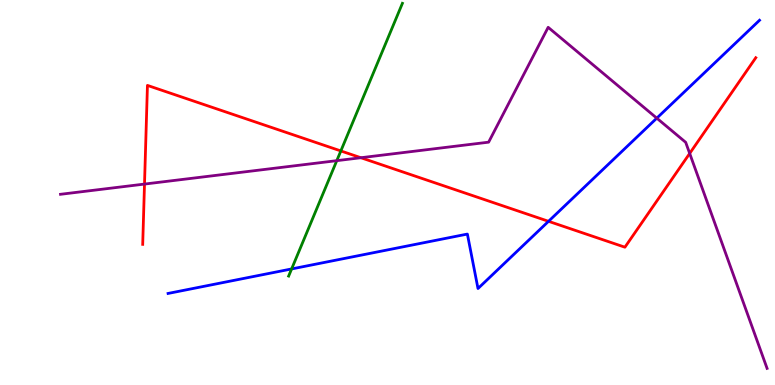[{'lines': ['blue', 'red'], 'intersections': [{'x': 7.08, 'y': 4.25}]}, {'lines': ['green', 'red'], 'intersections': [{'x': 4.4, 'y': 6.08}]}, {'lines': ['purple', 'red'], 'intersections': [{'x': 1.86, 'y': 5.22}, {'x': 4.66, 'y': 5.9}, {'x': 8.9, 'y': 6.01}]}, {'lines': ['blue', 'green'], 'intersections': [{'x': 3.76, 'y': 3.01}]}, {'lines': ['blue', 'purple'], 'intersections': [{'x': 8.47, 'y': 6.93}]}, {'lines': ['green', 'purple'], 'intersections': [{'x': 4.35, 'y': 5.83}]}]